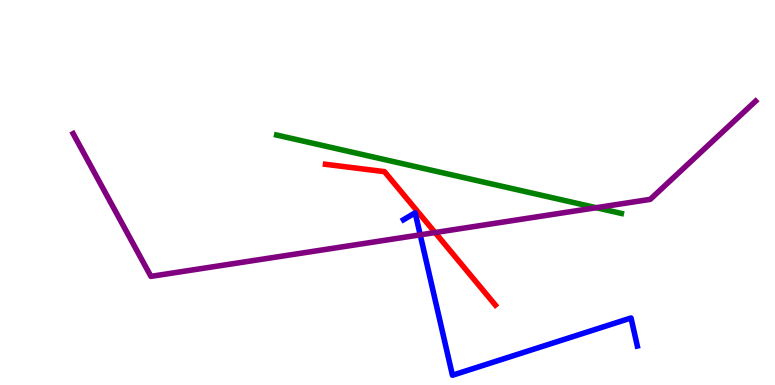[{'lines': ['blue', 'red'], 'intersections': []}, {'lines': ['green', 'red'], 'intersections': []}, {'lines': ['purple', 'red'], 'intersections': [{'x': 5.61, 'y': 3.96}]}, {'lines': ['blue', 'green'], 'intersections': []}, {'lines': ['blue', 'purple'], 'intersections': [{'x': 5.42, 'y': 3.9}]}, {'lines': ['green', 'purple'], 'intersections': [{'x': 7.69, 'y': 4.61}]}]